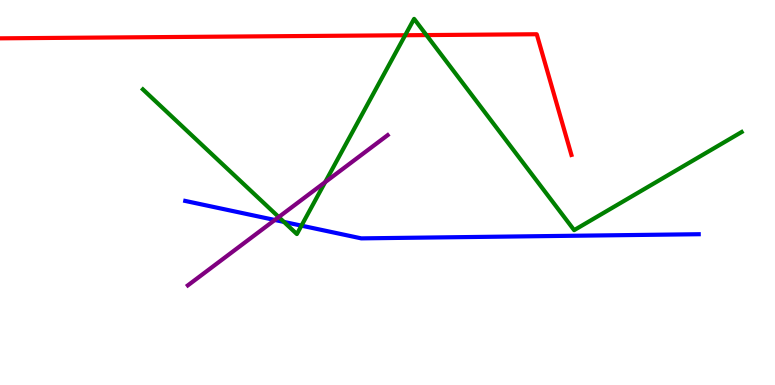[{'lines': ['blue', 'red'], 'intersections': []}, {'lines': ['green', 'red'], 'intersections': [{'x': 5.23, 'y': 9.08}, {'x': 5.5, 'y': 9.09}]}, {'lines': ['purple', 'red'], 'intersections': []}, {'lines': ['blue', 'green'], 'intersections': [{'x': 3.66, 'y': 4.24}, {'x': 3.89, 'y': 4.14}]}, {'lines': ['blue', 'purple'], 'intersections': [{'x': 3.55, 'y': 4.29}]}, {'lines': ['green', 'purple'], 'intersections': [{'x': 3.6, 'y': 4.36}, {'x': 4.2, 'y': 5.27}]}]